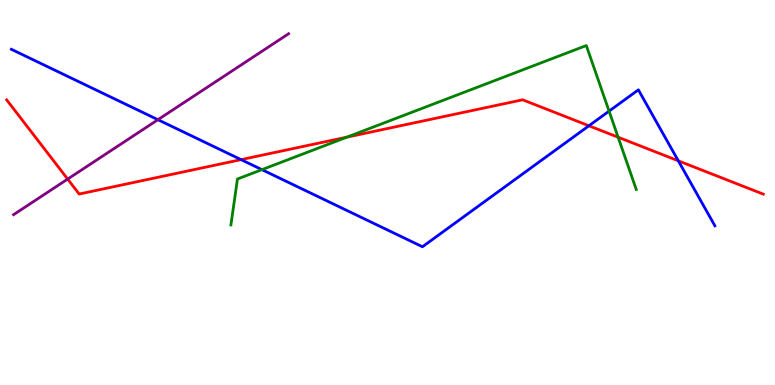[{'lines': ['blue', 'red'], 'intersections': [{'x': 3.11, 'y': 5.85}, {'x': 7.6, 'y': 6.73}, {'x': 8.75, 'y': 5.82}]}, {'lines': ['green', 'red'], 'intersections': [{'x': 4.48, 'y': 6.44}, {'x': 7.98, 'y': 6.44}]}, {'lines': ['purple', 'red'], 'intersections': [{'x': 0.873, 'y': 5.35}]}, {'lines': ['blue', 'green'], 'intersections': [{'x': 3.38, 'y': 5.59}, {'x': 7.86, 'y': 7.11}]}, {'lines': ['blue', 'purple'], 'intersections': [{'x': 2.04, 'y': 6.89}]}, {'lines': ['green', 'purple'], 'intersections': []}]